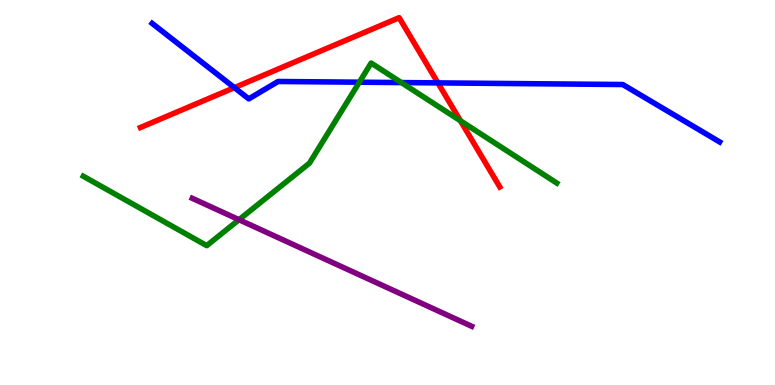[{'lines': ['blue', 'red'], 'intersections': [{'x': 3.02, 'y': 7.72}, {'x': 5.65, 'y': 7.85}]}, {'lines': ['green', 'red'], 'intersections': [{'x': 5.94, 'y': 6.86}]}, {'lines': ['purple', 'red'], 'intersections': []}, {'lines': ['blue', 'green'], 'intersections': [{'x': 4.64, 'y': 7.86}, {'x': 5.18, 'y': 7.86}]}, {'lines': ['blue', 'purple'], 'intersections': []}, {'lines': ['green', 'purple'], 'intersections': [{'x': 3.08, 'y': 4.29}]}]